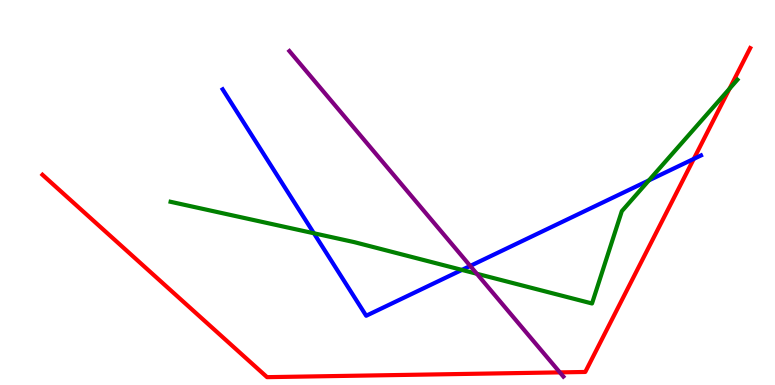[{'lines': ['blue', 'red'], 'intersections': [{'x': 8.95, 'y': 5.87}]}, {'lines': ['green', 'red'], 'intersections': [{'x': 9.41, 'y': 7.7}]}, {'lines': ['purple', 'red'], 'intersections': [{'x': 7.22, 'y': 0.328}]}, {'lines': ['blue', 'green'], 'intersections': [{'x': 4.05, 'y': 3.94}, {'x': 5.96, 'y': 2.99}, {'x': 8.37, 'y': 5.31}]}, {'lines': ['blue', 'purple'], 'intersections': [{'x': 6.07, 'y': 3.09}]}, {'lines': ['green', 'purple'], 'intersections': [{'x': 6.15, 'y': 2.89}]}]